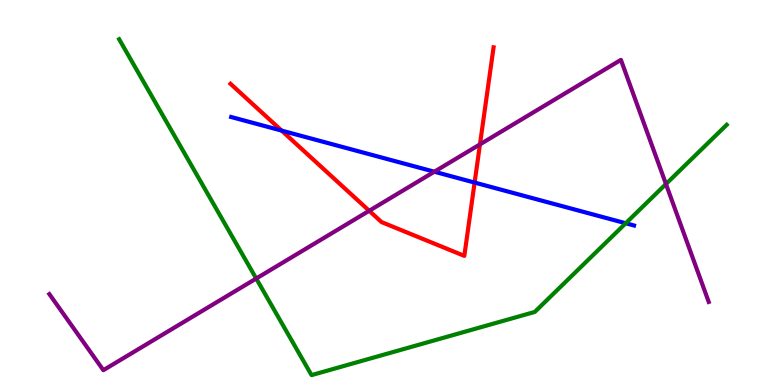[{'lines': ['blue', 'red'], 'intersections': [{'x': 3.63, 'y': 6.61}, {'x': 6.12, 'y': 5.26}]}, {'lines': ['green', 'red'], 'intersections': []}, {'lines': ['purple', 'red'], 'intersections': [{'x': 4.76, 'y': 4.53}, {'x': 6.19, 'y': 6.25}]}, {'lines': ['blue', 'green'], 'intersections': [{'x': 8.07, 'y': 4.2}]}, {'lines': ['blue', 'purple'], 'intersections': [{'x': 5.6, 'y': 5.54}]}, {'lines': ['green', 'purple'], 'intersections': [{'x': 3.31, 'y': 2.77}, {'x': 8.59, 'y': 5.22}]}]